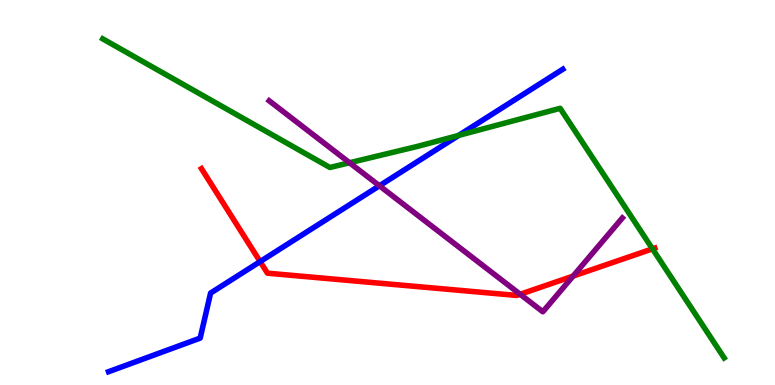[{'lines': ['blue', 'red'], 'intersections': [{'x': 3.36, 'y': 3.21}]}, {'lines': ['green', 'red'], 'intersections': [{'x': 8.42, 'y': 3.54}]}, {'lines': ['purple', 'red'], 'intersections': [{'x': 6.71, 'y': 2.36}, {'x': 7.39, 'y': 2.83}]}, {'lines': ['blue', 'green'], 'intersections': [{'x': 5.92, 'y': 6.48}]}, {'lines': ['blue', 'purple'], 'intersections': [{'x': 4.9, 'y': 5.17}]}, {'lines': ['green', 'purple'], 'intersections': [{'x': 4.51, 'y': 5.77}]}]